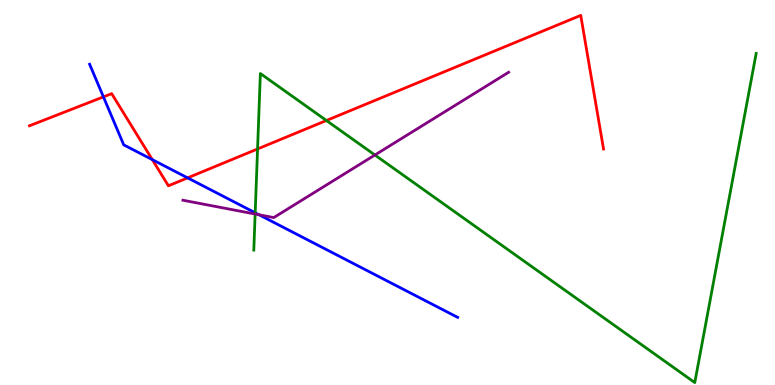[{'lines': ['blue', 'red'], 'intersections': [{'x': 1.33, 'y': 7.48}, {'x': 1.97, 'y': 5.85}, {'x': 2.42, 'y': 5.38}]}, {'lines': ['green', 'red'], 'intersections': [{'x': 3.32, 'y': 6.13}, {'x': 4.21, 'y': 6.87}]}, {'lines': ['purple', 'red'], 'intersections': []}, {'lines': ['blue', 'green'], 'intersections': [{'x': 3.29, 'y': 4.47}]}, {'lines': ['blue', 'purple'], 'intersections': [{'x': 3.34, 'y': 4.42}]}, {'lines': ['green', 'purple'], 'intersections': [{'x': 3.29, 'y': 4.44}, {'x': 4.84, 'y': 5.97}]}]